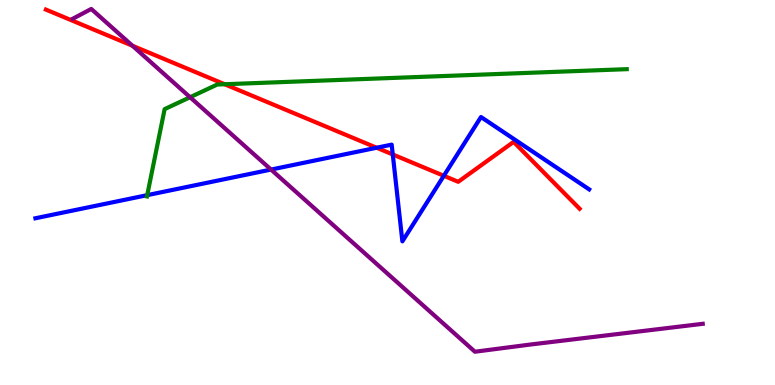[{'lines': ['blue', 'red'], 'intersections': [{'x': 4.86, 'y': 6.16}, {'x': 5.07, 'y': 5.99}, {'x': 5.73, 'y': 5.43}]}, {'lines': ['green', 'red'], 'intersections': [{'x': 2.9, 'y': 7.81}]}, {'lines': ['purple', 'red'], 'intersections': [{'x': 1.71, 'y': 8.81}]}, {'lines': ['blue', 'green'], 'intersections': [{'x': 1.9, 'y': 4.93}]}, {'lines': ['blue', 'purple'], 'intersections': [{'x': 3.5, 'y': 5.6}]}, {'lines': ['green', 'purple'], 'intersections': [{'x': 2.45, 'y': 7.47}]}]